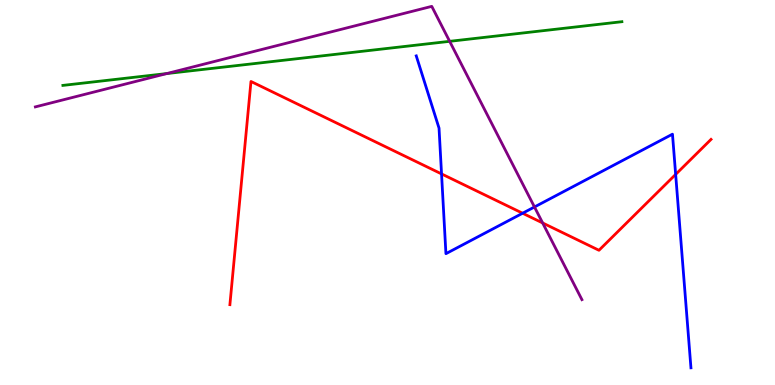[{'lines': ['blue', 'red'], 'intersections': [{'x': 5.7, 'y': 5.48}, {'x': 6.74, 'y': 4.46}, {'x': 8.72, 'y': 5.47}]}, {'lines': ['green', 'red'], 'intersections': []}, {'lines': ['purple', 'red'], 'intersections': [{'x': 7.0, 'y': 4.21}]}, {'lines': ['blue', 'green'], 'intersections': []}, {'lines': ['blue', 'purple'], 'intersections': [{'x': 6.9, 'y': 4.62}]}, {'lines': ['green', 'purple'], 'intersections': [{'x': 2.15, 'y': 8.09}, {'x': 5.8, 'y': 8.93}]}]